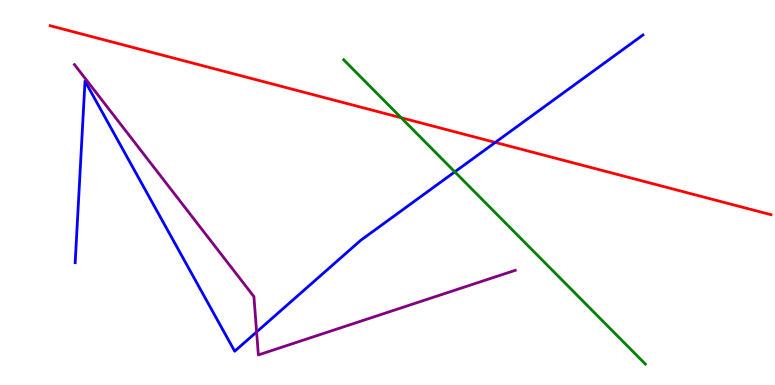[{'lines': ['blue', 'red'], 'intersections': [{'x': 6.39, 'y': 6.3}]}, {'lines': ['green', 'red'], 'intersections': [{'x': 5.18, 'y': 6.94}]}, {'lines': ['purple', 'red'], 'intersections': []}, {'lines': ['blue', 'green'], 'intersections': [{'x': 5.87, 'y': 5.54}]}, {'lines': ['blue', 'purple'], 'intersections': [{'x': 3.31, 'y': 1.38}]}, {'lines': ['green', 'purple'], 'intersections': []}]